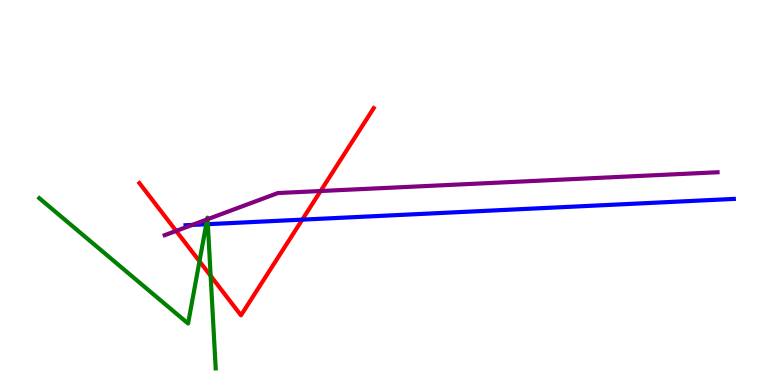[{'lines': ['blue', 'red'], 'intersections': [{'x': 3.9, 'y': 4.3}]}, {'lines': ['green', 'red'], 'intersections': [{'x': 2.57, 'y': 3.21}, {'x': 2.72, 'y': 2.84}]}, {'lines': ['purple', 'red'], 'intersections': [{'x': 2.27, 'y': 4.0}, {'x': 4.14, 'y': 5.04}]}, {'lines': ['blue', 'green'], 'intersections': [{'x': 2.66, 'y': 4.18}, {'x': 2.68, 'y': 4.18}]}, {'lines': ['blue', 'purple'], 'intersections': [{'x': 2.48, 'y': 4.16}]}, {'lines': ['green', 'purple'], 'intersections': [{'x': 2.67, 'y': 4.3}, {'x': 2.68, 'y': 4.31}]}]